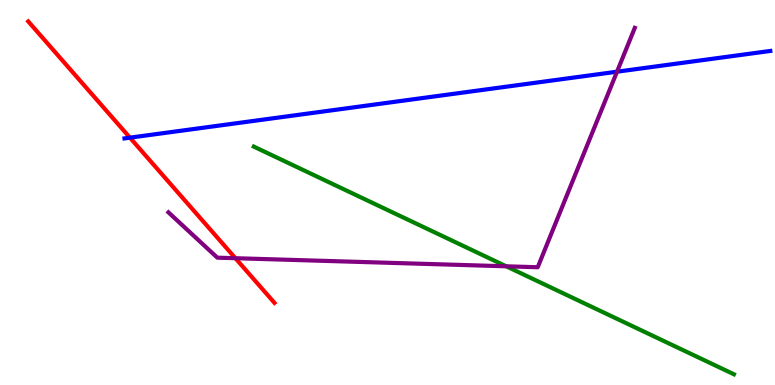[{'lines': ['blue', 'red'], 'intersections': [{'x': 1.68, 'y': 6.42}]}, {'lines': ['green', 'red'], 'intersections': []}, {'lines': ['purple', 'red'], 'intersections': [{'x': 3.04, 'y': 3.29}]}, {'lines': ['blue', 'green'], 'intersections': []}, {'lines': ['blue', 'purple'], 'intersections': [{'x': 7.96, 'y': 8.14}]}, {'lines': ['green', 'purple'], 'intersections': [{'x': 6.53, 'y': 3.08}]}]